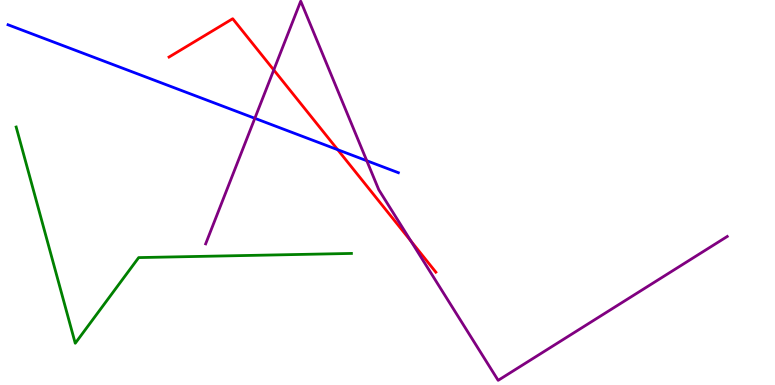[{'lines': ['blue', 'red'], 'intersections': [{'x': 4.36, 'y': 6.11}]}, {'lines': ['green', 'red'], 'intersections': []}, {'lines': ['purple', 'red'], 'intersections': [{'x': 3.53, 'y': 8.18}, {'x': 5.3, 'y': 3.74}]}, {'lines': ['blue', 'green'], 'intersections': []}, {'lines': ['blue', 'purple'], 'intersections': [{'x': 3.29, 'y': 6.93}, {'x': 4.73, 'y': 5.83}]}, {'lines': ['green', 'purple'], 'intersections': []}]